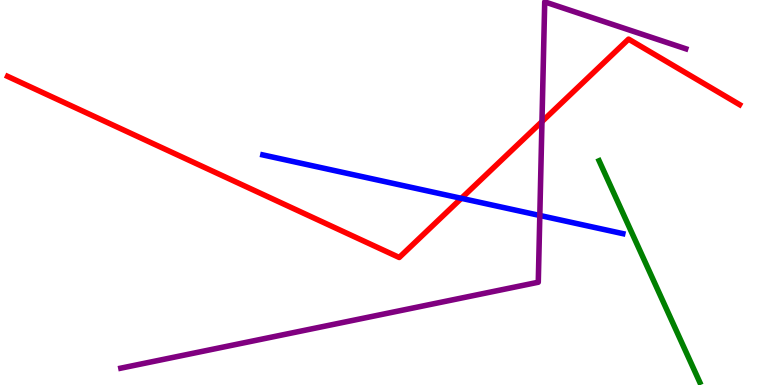[{'lines': ['blue', 'red'], 'intersections': [{'x': 5.95, 'y': 4.85}]}, {'lines': ['green', 'red'], 'intersections': []}, {'lines': ['purple', 'red'], 'intersections': [{'x': 6.99, 'y': 6.84}]}, {'lines': ['blue', 'green'], 'intersections': []}, {'lines': ['blue', 'purple'], 'intersections': [{'x': 6.97, 'y': 4.4}]}, {'lines': ['green', 'purple'], 'intersections': []}]